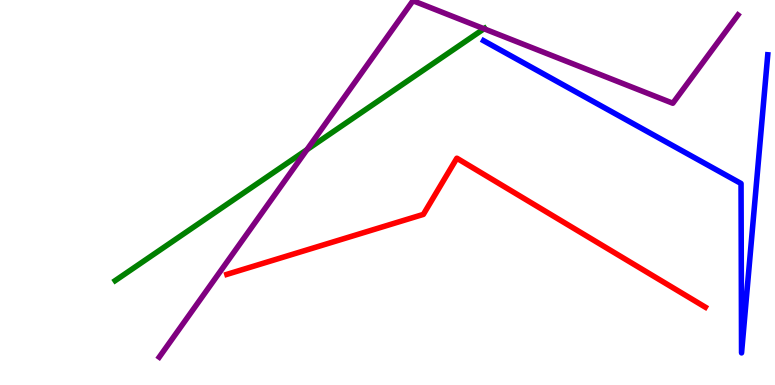[{'lines': ['blue', 'red'], 'intersections': []}, {'lines': ['green', 'red'], 'intersections': []}, {'lines': ['purple', 'red'], 'intersections': []}, {'lines': ['blue', 'green'], 'intersections': []}, {'lines': ['blue', 'purple'], 'intersections': []}, {'lines': ['green', 'purple'], 'intersections': [{'x': 3.96, 'y': 6.11}, {'x': 6.25, 'y': 9.25}]}]